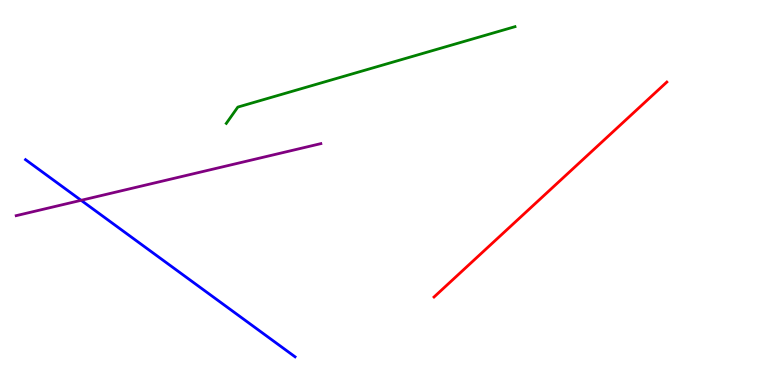[{'lines': ['blue', 'red'], 'intersections': []}, {'lines': ['green', 'red'], 'intersections': []}, {'lines': ['purple', 'red'], 'intersections': []}, {'lines': ['blue', 'green'], 'intersections': []}, {'lines': ['blue', 'purple'], 'intersections': [{'x': 1.05, 'y': 4.8}]}, {'lines': ['green', 'purple'], 'intersections': []}]